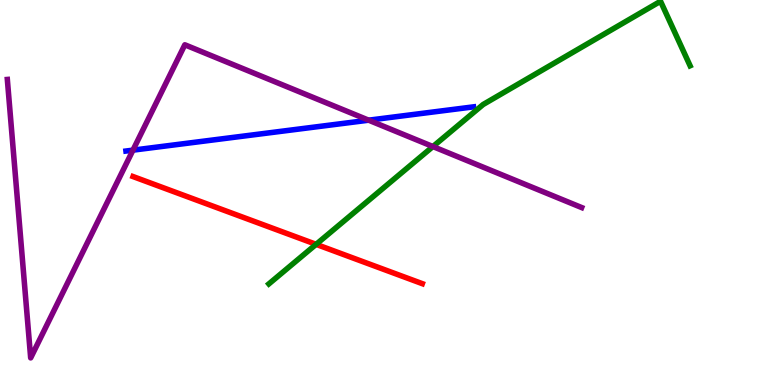[{'lines': ['blue', 'red'], 'intersections': []}, {'lines': ['green', 'red'], 'intersections': [{'x': 4.08, 'y': 3.65}]}, {'lines': ['purple', 'red'], 'intersections': []}, {'lines': ['blue', 'green'], 'intersections': []}, {'lines': ['blue', 'purple'], 'intersections': [{'x': 1.72, 'y': 6.1}, {'x': 4.76, 'y': 6.88}]}, {'lines': ['green', 'purple'], 'intersections': [{'x': 5.59, 'y': 6.19}]}]